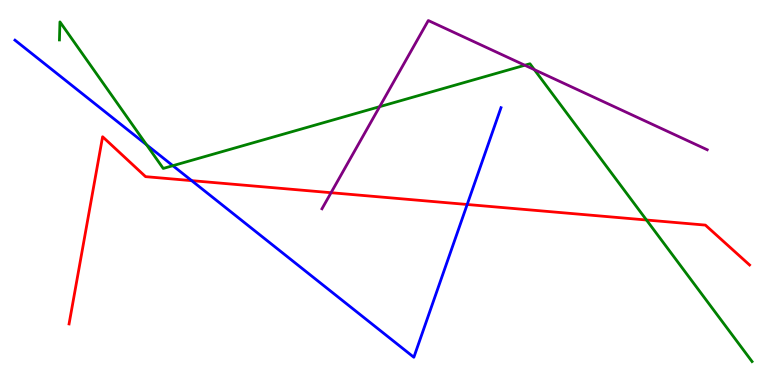[{'lines': ['blue', 'red'], 'intersections': [{'x': 2.47, 'y': 5.31}, {'x': 6.03, 'y': 4.69}]}, {'lines': ['green', 'red'], 'intersections': [{'x': 8.34, 'y': 4.29}]}, {'lines': ['purple', 'red'], 'intersections': [{'x': 4.27, 'y': 4.99}]}, {'lines': ['blue', 'green'], 'intersections': [{'x': 1.89, 'y': 6.24}, {'x': 2.23, 'y': 5.7}]}, {'lines': ['blue', 'purple'], 'intersections': []}, {'lines': ['green', 'purple'], 'intersections': [{'x': 4.9, 'y': 7.23}, {'x': 6.77, 'y': 8.31}, {'x': 6.89, 'y': 8.19}]}]